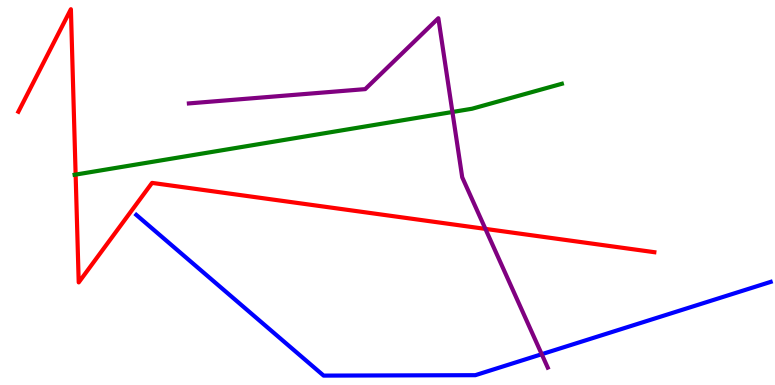[{'lines': ['blue', 'red'], 'intersections': []}, {'lines': ['green', 'red'], 'intersections': [{'x': 0.976, 'y': 5.47}]}, {'lines': ['purple', 'red'], 'intersections': [{'x': 6.26, 'y': 4.05}]}, {'lines': ['blue', 'green'], 'intersections': []}, {'lines': ['blue', 'purple'], 'intersections': [{'x': 6.99, 'y': 0.8}]}, {'lines': ['green', 'purple'], 'intersections': [{'x': 5.84, 'y': 7.09}]}]